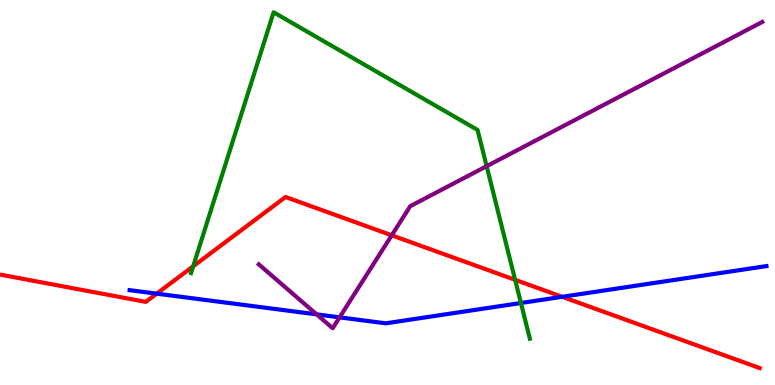[{'lines': ['blue', 'red'], 'intersections': [{'x': 2.02, 'y': 2.37}, {'x': 7.25, 'y': 2.29}]}, {'lines': ['green', 'red'], 'intersections': [{'x': 2.49, 'y': 3.08}, {'x': 6.65, 'y': 2.73}]}, {'lines': ['purple', 'red'], 'intersections': [{'x': 5.05, 'y': 3.89}]}, {'lines': ['blue', 'green'], 'intersections': [{'x': 6.72, 'y': 2.13}]}, {'lines': ['blue', 'purple'], 'intersections': [{'x': 4.09, 'y': 1.83}, {'x': 4.38, 'y': 1.76}]}, {'lines': ['green', 'purple'], 'intersections': [{'x': 6.28, 'y': 5.68}]}]